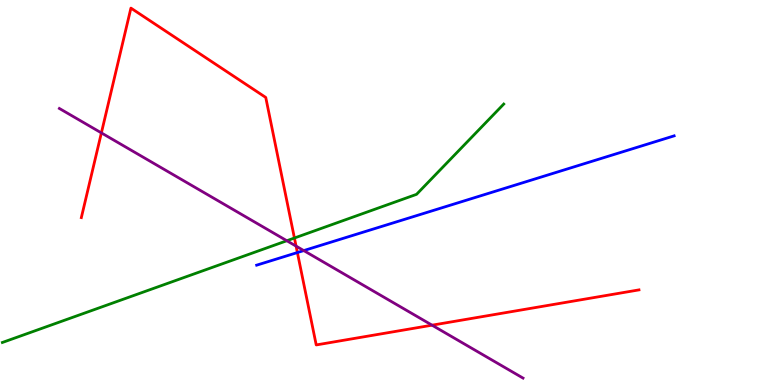[{'lines': ['blue', 'red'], 'intersections': [{'x': 3.84, 'y': 3.44}]}, {'lines': ['green', 'red'], 'intersections': [{'x': 3.8, 'y': 3.82}]}, {'lines': ['purple', 'red'], 'intersections': [{'x': 1.31, 'y': 6.55}, {'x': 3.82, 'y': 3.61}, {'x': 5.57, 'y': 1.55}]}, {'lines': ['blue', 'green'], 'intersections': []}, {'lines': ['blue', 'purple'], 'intersections': [{'x': 3.92, 'y': 3.49}]}, {'lines': ['green', 'purple'], 'intersections': [{'x': 3.7, 'y': 3.75}]}]